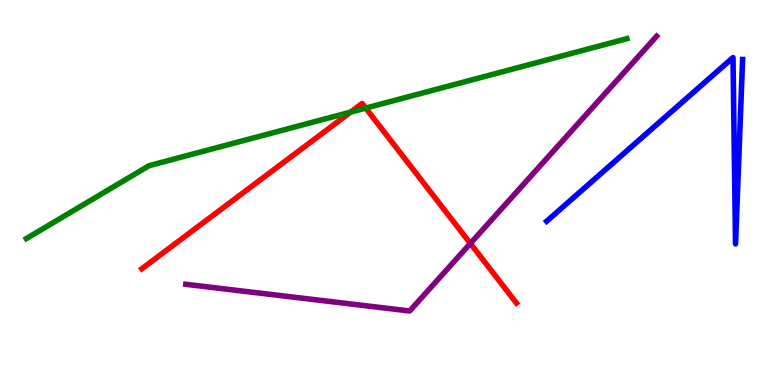[{'lines': ['blue', 'red'], 'intersections': []}, {'lines': ['green', 'red'], 'intersections': [{'x': 4.52, 'y': 7.09}, {'x': 4.72, 'y': 7.19}]}, {'lines': ['purple', 'red'], 'intersections': [{'x': 6.07, 'y': 3.68}]}, {'lines': ['blue', 'green'], 'intersections': []}, {'lines': ['blue', 'purple'], 'intersections': []}, {'lines': ['green', 'purple'], 'intersections': []}]